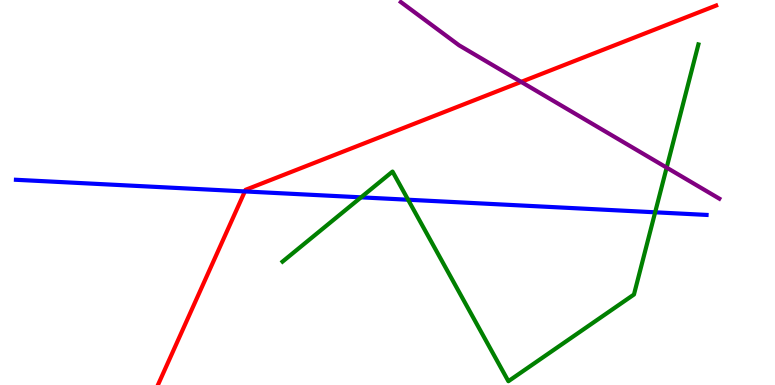[{'lines': ['blue', 'red'], 'intersections': [{'x': 3.16, 'y': 5.03}]}, {'lines': ['green', 'red'], 'intersections': []}, {'lines': ['purple', 'red'], 'intersections': [{'x': 6.72, 'y': 7.87}]}, {'lines': ['blue', 'green'], 'intersections': [{'x': 4.66, 'y': 4.87}, {'x': 5.27, 'y': 4.81}, {'x': 8.45, 'y': 4.49}]}, {'lines': ['blue', 'purple'], 'intersections': []}, {'lines': ['green', 'purple'], 'intersections': [{'x': 8.6, 'y': 5.65}]}]